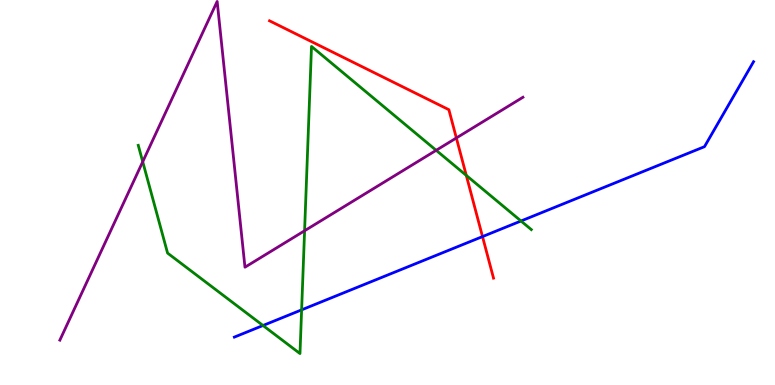[{'lines': ['blue', 'red'], 'intersections': [{'x': 6.23, 'y': 3.85}]}, {'lines': ['green', 'red'], 'intersections': [{'x': 6.02, 'y': 5.44}]}, {'lines': ['purple', 'red'], 'intersections': [{'x': 5.89, 'y': 6.42}]}, {'lines': ['blue', 'green'], 'intersections': [{'x': 3.39, 'y': 1.55}, {'x': 3.89, 'y': 1.95}, {'x': 6.72, 'y': 4.26}]}, {'lines': ['blue', 'purple'], 'intersections': []}, {'lines': ['green', 'purple'], 'intersections': [{'x': 1.84, 'y': 5.8}, {'x': 3.93, 'y': 4.01}, {'x': 5.63, 'y': 6.1}]}]